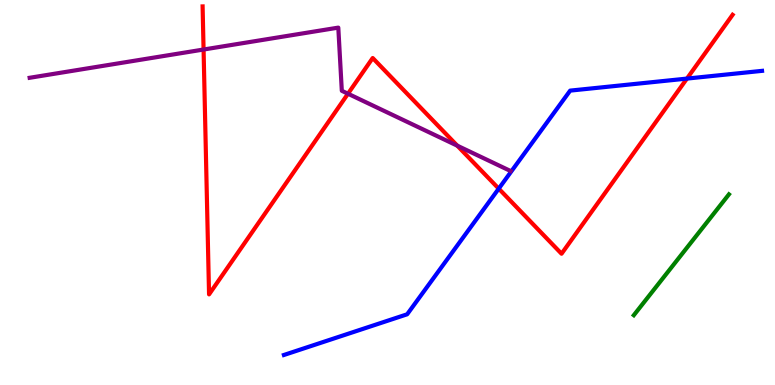[{'lines': ['blue', 'red'], 'intersections': [{'x': 6.44, 'y': 5.1}, {'x': 8.86, 'y': 7.96}]}, {'lines': ['green', 'red'], 'intersections': []}, {'lines': ['purple', 'red'], 'intersections': [{'x': 2.63, 'y': 8.71}, {'x': 4.49, 'y': 7.57}, {'x': 5.9, 'y': 6.22}]}, {'lines': ['blue', 'green'], 'intersections': []}, {'lines': ['blue', 'purple'], 'intersections': []}, {'lines': ['green', 'purple'], 'intersections': []}]